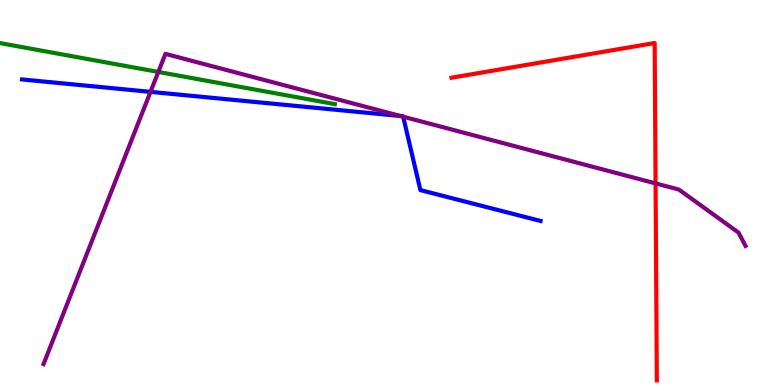[{'lines': ['blue', 'red'], 'intersections': []}, {'lines': ['green', 'red'], 'intersections': []}, {'lines': ['purple', 'red'], 'intersections': [{'x': 8.46, 'y': 5.24}]}, {'lines': ['blue', 'green'], 'intersections': []}, {'lines': ['blue', 'purple'], 'intersections': [{'x': 1.94, 'y': 7.61}, {'x': 5.17, 'y': 6.99}, {'x': 5.2, 'y': 6.97}]}, {'lines': ['green', 'purple'], 'intersections': [{'x': 2.04, 'y': 8.13}]}]